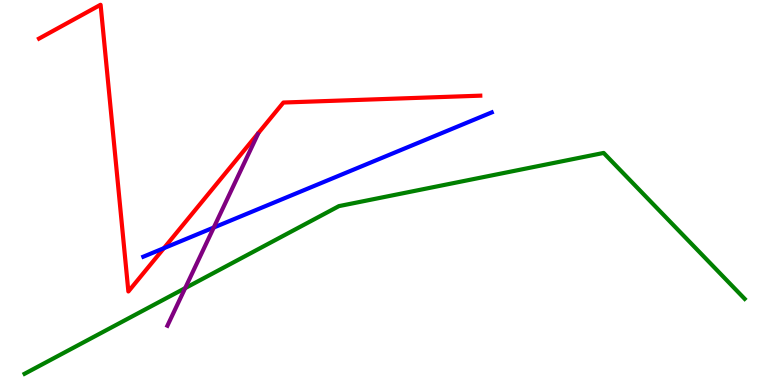[{'lines': ['blue', 'red'], 'intersections': [{'x': 2.11, 'y': 3.55}]}, {'lines': ['green', 'red'], 'intersections': []}, {'lines': ['purple', 'red'], 'intersections': []}, {'lines': ['blue', 'green'], 'intersections': []}, {'lines': ['blue', 'purple'], 'intersections': [{'x': 2.76, 'y': 4.09}]}, {'lines': ['green', 'purple'], 'intersections': [{'x': 2.39, 'y': 2.52}]}]